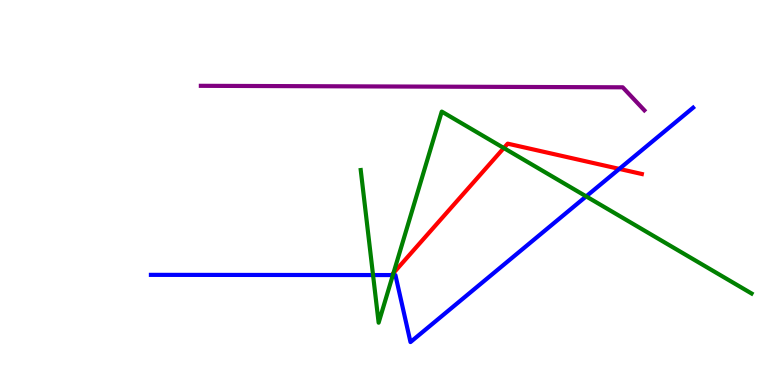[{'lines': ['blue', 'red'], 'intersections': [{'x': 7.99, 'y': 5.61}]}, {'lines': ['green', 'red'], 'intersections': [{'x': 5.08, 'y': 2.91}, {'x': 6.5, 'y': 6.16}]}, {'lines': ['purple', 'red'], 'intersections': []}, {'lines': ['blue', 'green'], 'intersections': [{'x': 4.81, 'y': 2.86}, {'x': 5.07, 'y': 2.86}, {'x': 7.56, 'y': 4.9}]}, {'lines': ['blue', 'purple'], 'intersections': []}, {'lines': ['green', 'purple'], 'intersections': []}]